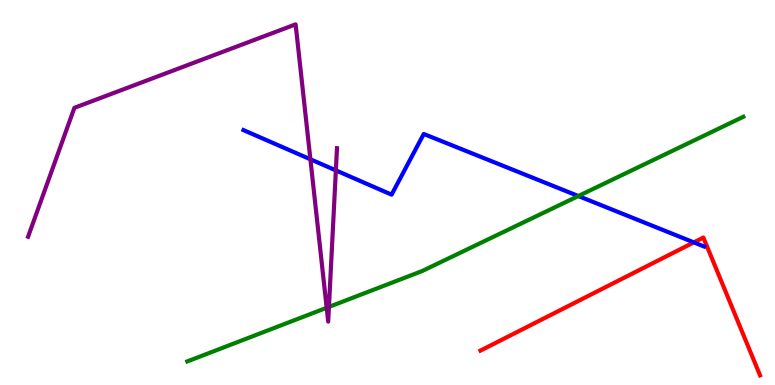[{'lines': ['blue', 'red'], 'intersections': [{'x': 8.95, 'y': 3.7}]}, {'lines': ['green', 'red'], 'intersections': []}, {'lines': ['purple', 'red'], 'intersections': []}, {'lines': ['blue', 'green'], 'intersections': [{'x': 7.46, 'y': 4.91}]}, {'lines': ['blue', 'purple'], 'intersections': [{'x': 4.01, 'y': 5.86}, {'x': 4.33, 'y': 5.57}]}, {'lines': ['green', 'purple'], 'intersections': [{'x': 4.22, 'y': 2.01}, {'x': 4.24, 'y': 2.03}]}]